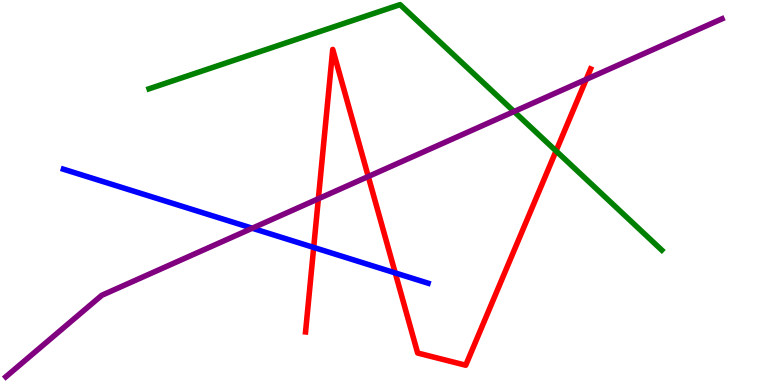[{'lines': ['blue', 'red'], 'intersections': [{'x': 4.05, 'y': 3.57}, {'x': 5.1, 'y': 2.91}]}, {'lines': ['green', 'red'], 'intersections': [{'x': 7.17, 'y': 6.08}]}, {'lines': ['purple', 'red'], 'intersections': [{'x': 4.11, 'y': 4.84}, {'x': 4.75, 'y': 5.42}, {'x': 7.56, 'y': 7.94}]}, {'lines': ['blue', 'green'], 'intersections': []}, {'lines': ['blue', 'purple'], 'intersections': [{'x': 3.25, 'y': 4.07}]}, {'lines': ['green', 'purple'], 'intersections': [{'x': 6.63, 'y': 7.1}]}]